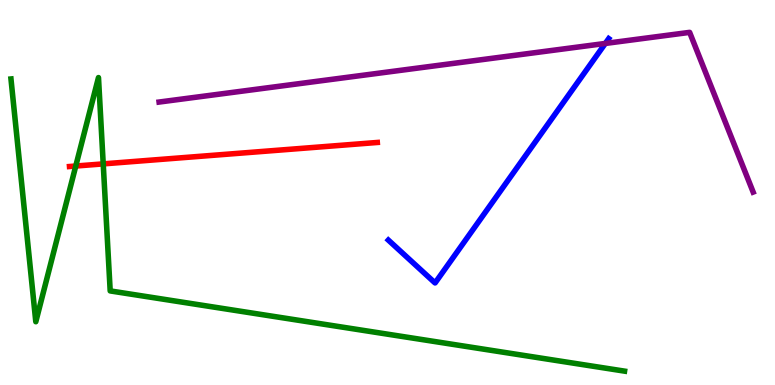[{'lines': ['blue', 'red'], 'intersections': []}, {'lines': ['green', 'red'], 'intersections': [{'x': 0.978, 'y': 5.69}, {'x': 1.33, 'y': 5.74}]}, {'lines': ['purple', 'red'], 'intersections': []}, {'lines': ['blue', 'green'], 'intersections': []}, {'lines': ['blue', 'purple'], 'intersections': [{'x': 7.81, 'y': 8.87}]}, {'lines': ['green', 'purple'], 'intersections': []}]